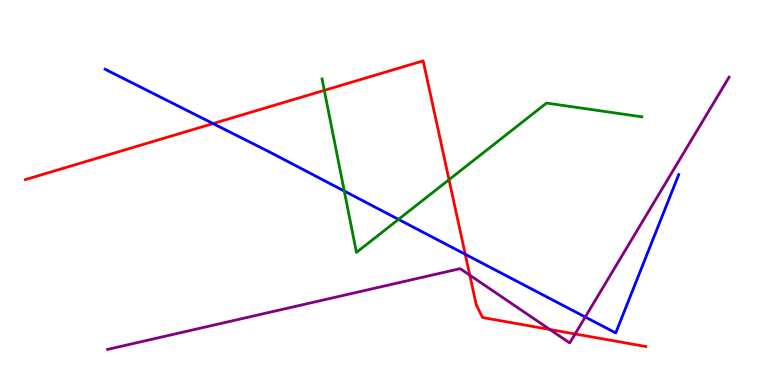[{'lines': ['blue', 'red'], 'intersections': [{'x': 2.75, 'y': 6.79}, {'x': 6.0, 'y': 3.4}]}, {'lines': ['green', 'red'], 'intersections': [{'x': 4.18, 'y': 7.65}, {'x': 5.79, 'y': 5.33}]}, {'lines': ['purple', 'red'], 'intersections': [{'x': 6.06, 'y': 2.85}, {'x': 7.09, 'y': 1.44}, {'x': 7.42, 'y': 1.33}]}, {'lines': ['blue', 'green'], 'intersections': [{'x': 4.44, 'y': 5.04}, {'x': 5.14, 'y': 4.3}]}, {'lines': ['blue', 'purple'], 'intersections': [{'x': 7.55, 'y': 1.77}]}, {'lines': ['green', 'purple'], 'intersections': []}]